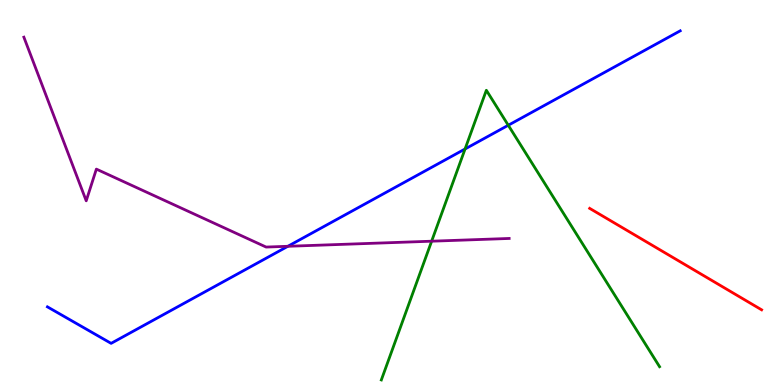[{'lines': ['blue', 'red'], 'intersections': []}, {'lines': ['green', 'red'], 'intersections': []}, {'lines': ['purple', 'red'], 'intersections': []}, {'lines': ['blue', 'green'], 'intersections': [{'x': 6.0, 'y': 6.13}, {'x': 6.56, 'y': 6.75}]}, {'lines': ['blue', 'purple'], 'intersections': [{'x': 3.71, 'y': 3.6}]}, {'lines': ['green', 'purple'], 'intersections': [{'x': 5.57, 'y': 3.74}]}]